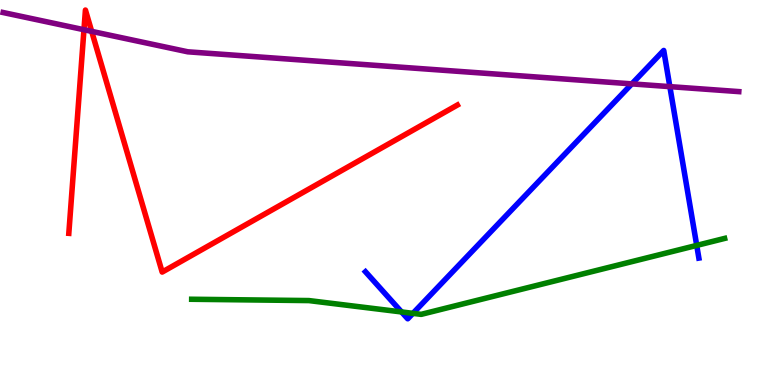[{'lines': ['blue', 'red'], 'intersections': []}, {'lines': ['green', 'red'], 'intersections': []}, {'lines': ['purple', 'red'], 'intersections': [{'x': 1.08, 'y': 9.23}, {'x': 1.18, 'y': 9.19}]}, {'lines': ['blue', 'green'], 'intersections': [{'x': 5.18, 'y': 1.9}, {'x': 5.33, 'y': 1.86}, {'x': 8.99, 'y': 3.63}]}, {'lines': ['blue', 'purple'], 'intersections': [{'x': 8.15, 'y': 7.82}, {'x': 8.64, 'y': 7.75}]}, {'lines': ['green', 'purple'], 'intersections': []}]